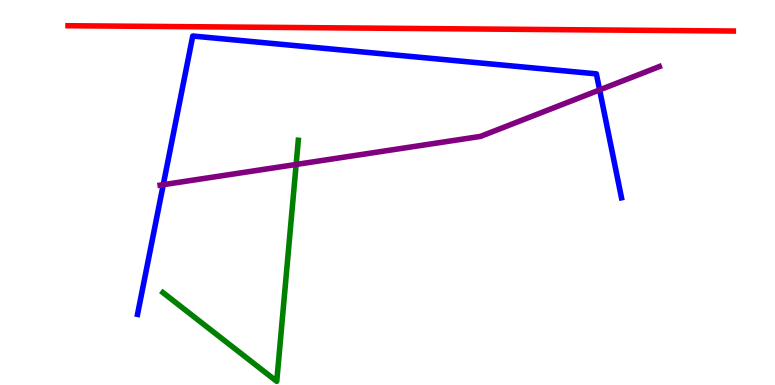[{'lines': ['blue', 'red'], 'intersections': []}, {'lines': ['green', 'red'], 'intersections': []}, {'lines': ['purple', 'red'], 'intersections': []}, {'lines': ['blue', 'green'], 'intersections': []}, {'lines': ['blue', 'purple'], 'intersections': [{'x': 2.11, 'y': 5.2}, {'x': 7.74, 'y': 7.67}]}, {'lines': ['green', 'purple'], 'intersections': [{'x': 3.82, 'y': 5.73}]}]